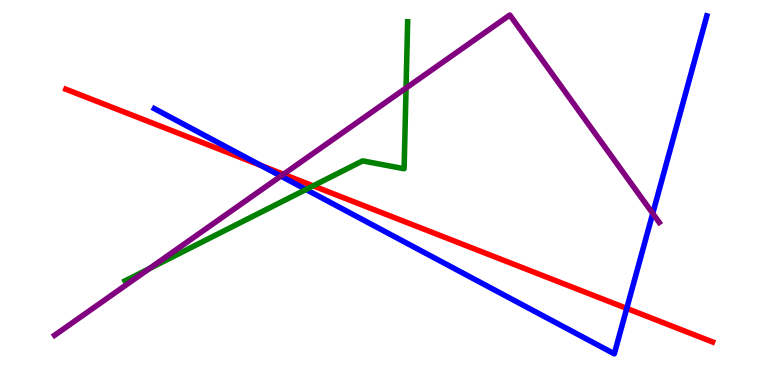[{'lines': ['blue', 'red'], 'intersections': [{'x': 3.37, 'y': 5.7}, {'x': 8.09, 'y': 1.99}]}, {'lines': ['green', 'red'], 'intersections': [{'x': 4.04, 'y': 5.17}]}, {'lines': ['purple', 'red'], 'intersections': [{'x': 3.66, 'y': 5.47}]}, {'lines': ['blue', 'green'], 'intersections': [{'x': 3.95, 'y': 5.08}]}, {'lines': ['blue', 'purple'], 'intersections': [{'x': 3.62, 'y': 5.43}, {'x': 8.42, 'y': 4.46}]}, {'lines': ['green', 'purple'], 'intersections': [{'x': 1.93, 'y': 3.02}, {'x': 5.24, 'y': 7.71}]}]